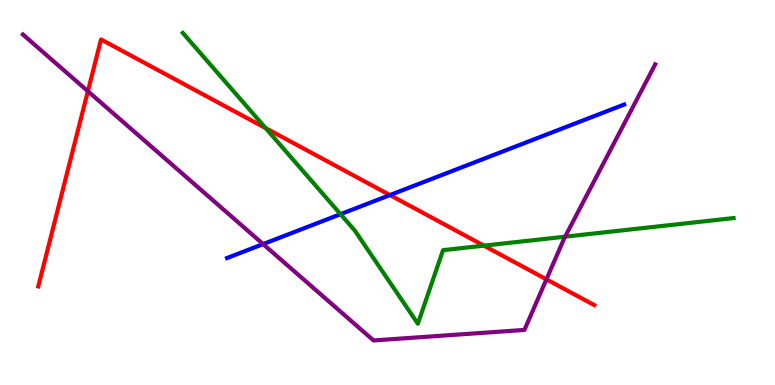[{'lines': ['blue', 'red'], 'intersections': [{'x': 5.03, 'y': 4.93}]}, {'lines': ['green', 'red'], 'intersections': [{'x': 3.43, 'y': 6.67}, {'x': 6.24, 'y': 3.62}]}, {'lines': ['purple', 'red'], 'intersections': [{'x': 1.13, 'y': 7.63}, {'x': 7.05, 'y': 2.74}]}, {'lines': ['blue', 'green'], 'intersections': [{'x': 4.39, 'y': 4.44}]}, {'lines': ['blue', 'purple'], 'intersections': [{'x': 3.4, 'y': 3.66}]}, {'lines': ['green', 'purple'], 'intersections': [{'x': 7.29, 'y': 3.85}]}]